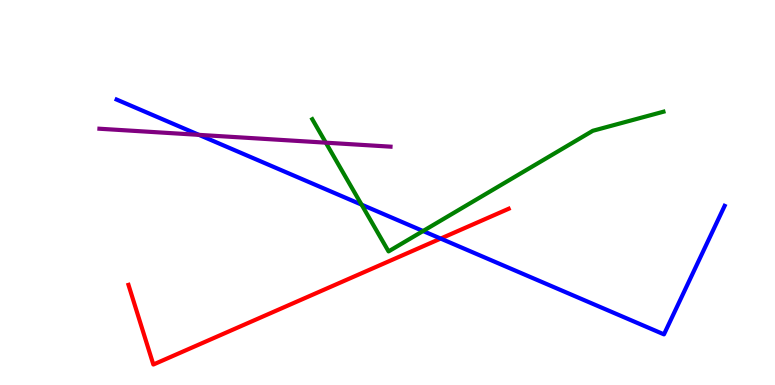[{'lines': ['blue', 'red'], 'intersections': [{'x': 5.69, 'y': 3.8}]}, {'lines': ['green', 'red'], 'intersections': []}, {'lines': ['purple', 'red'], 'intersections': []}, {'lines': ['blue', 'green'], 'intersections': [{'x': 4.67, 'y': 4.68}, {'x': 5.46, 'y': 4.0}]}, {'lines': ['blue', 'purple'], 'intersections': [{'x': 2.57, 'y': 6.5}]}, {'lines': ['green', 'purple'], 'intersections': [{'x': 4.2, 'y': 6.29}]}]